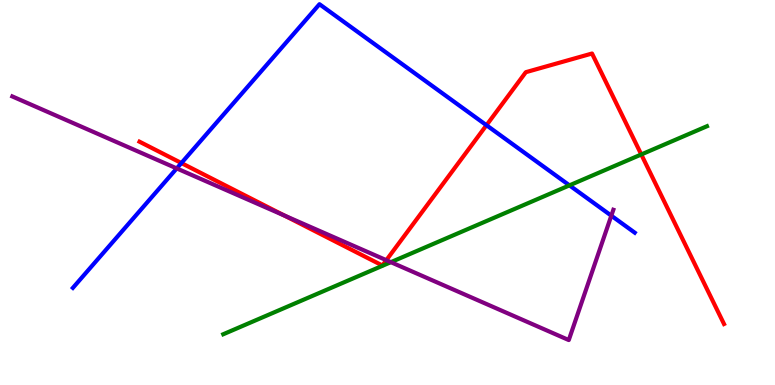[{'lines': ['blue', 'red'], 'intersections': [{'x': 2.34, 'y': 5.77}, {'x': 6.28, 'y': 6.75}]}, {'lines': ['green', 'red'], 'intersections': [{'x': 8.27, 'y': 5.99}]}, {'lines': ['purple', 'red'], 'intersections': [{'x': 3.67, 'y': 4.4}, {'x': 4.98, 'y': 3.24}]}, {'lines': ['blue', 'green'], 'intersections': [{'x': 7.35, 'y': 5.19}]}, {'lines': ['blue', 'purple'], 'intersections': [{'x': 2.28, 'y': 5.63}, {'x': 7.89, 'y': 4.4}]}, {'lines': ['green', 'purple'], 'intersections': [{'x': 5.04, 'y': 3.19}]}]